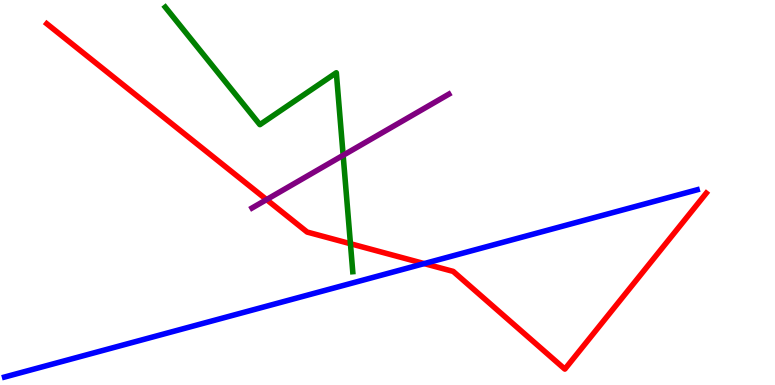[{'lines': ['blue', 'red'], 'intersections': [{'x': 5.47, 'y': 3.15}]}, {'lines': ['green', 'red'], 'intersections': [{'x': 4.52, 'y': 3.67}]}, {'lines': ['purple', 'red'], 'intersections': [{'x': 3.44, 'y': 4.82}]}, {'lines': ['blue', 'green'], 'intersections': []}, {'lines': ['blue', 'purple'], 'intersections': []}, {'lines': ['green', 'purple'], 'intersections': [{'x': 4.43, 'y': 5.97}]}]